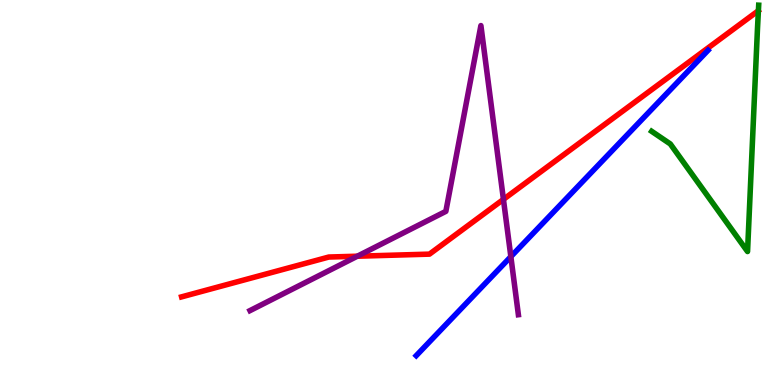[{'lines': ['blue', 'red'], 'intersections': []}, {'lines': ['green', 'red'], 'intersections': []}, {'lines': ['purple', 'red'], 'intersections': [{'x': 4.61, 'y': 3.35}, {'x': 6.5, 'y': 4.82}]}, {'lines': ['blue', 'green'], 'intersections': []}, {'lines': ['blue', 'purple'], 'intersections': [{'x': 6.59, 'y': 3.33}]}, {'lines': ['green', 'purple'], 'intersections': []}]